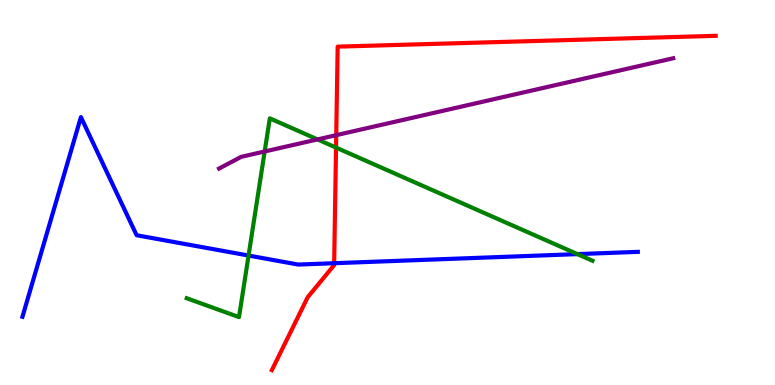[{'lines': ['blue', 'red'], 'intersections': [{'x': 4.31, 'y': 3.16}]}, {'lines': ['green', 'red'], 'intersections': [{'x': 4.34, 'y': 6.17}]}, {'lines': ['purple', 'red'], 'intersections': [{'x': 4.34, 'y': 6.49}]}, {'lines': ['blue', 'green'], 'intersections': [{'x': 3.21, 'y': 3.36}, {'x': 7.45, 'y': 3.4}]}, {'lines': ['blue', 'purple'], 'intersections': []}, {'lines': ['green', 'purple'], 'intersections': [{'x': 3.42, 'y': 6.07}, {'x': 4.1, 'y': 6.38}]}]